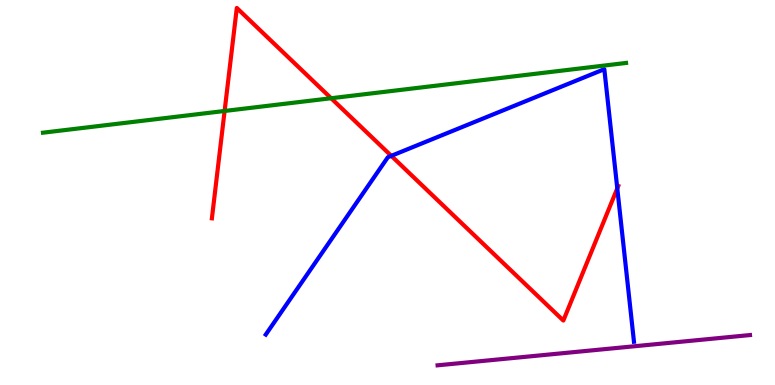[{'lines': ['blue', 'red'], 'intersections': [{'x': 5.05, 'y': 5.95}, {'x': 7.96, 'y': 5.11}]}, {'lines': ['green', 'red'], 'intersections': [{'x': 2.9, 'y': 7.12}, {'x': 4.27, 'y': 7.45}]}, {'lines': ['purple', 'red'], 'intersections': []}, {'lines': ['blue', 'green'], 'intersections': []}, {'lines': ['blue', 'purple'], 'intersections': []}, {'lines': ['green', 'purple'], 'intersections': []}]